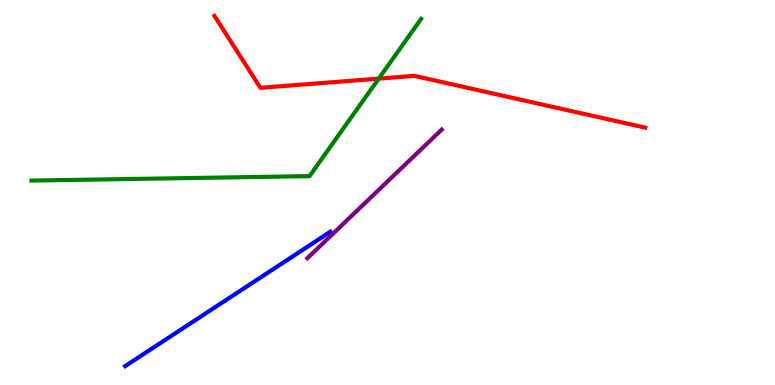[{'lines': ['blue', 'red'], 'intersections': []}, {'lines': ['green', 'red'], 'intersections': [{'x': 4.89, 'y': 7.96}]}, {'lines': ['purple', 'red'], 'intersections': []}, {'lines': ['blue', 'green'], 'intersections': []}, {'lines': ['blue', 'purple'], 'intersections': []}, {'lines': ['green', 'purple'], 'intersections': []}]